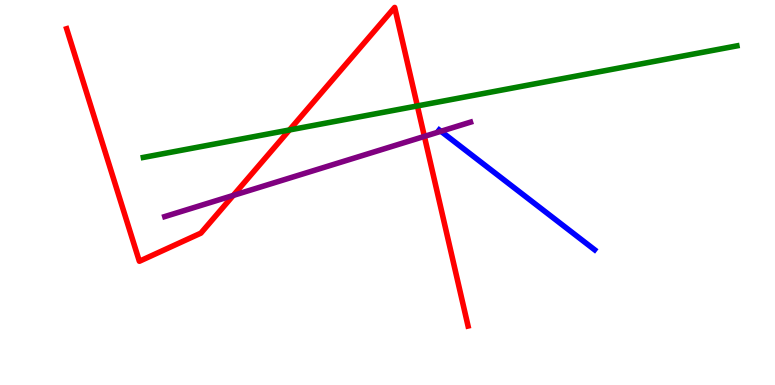[{'lines': ['blue', 'red'], 'intersections': []}, {'lines': ['green', 'red'], 'intersections': [{'x': 3.73, 'y': 6.62}, {'x': 5.39, 'y': 7.25}]}, {'lines': ['purple', 'red'], 'intersections': [{'x': 3.01, 'y': 4.92}, {'x': 5.48, 'y': 6.46}]}, {'lines': ['blue', 'green'], 'intersections': []}, {'lines': ['blue', 'purple'], 'intersections': [{'x': 5.69, 'y': 6.59}]}, {'lines': ['green', 'purple'], 'intersections': []}]